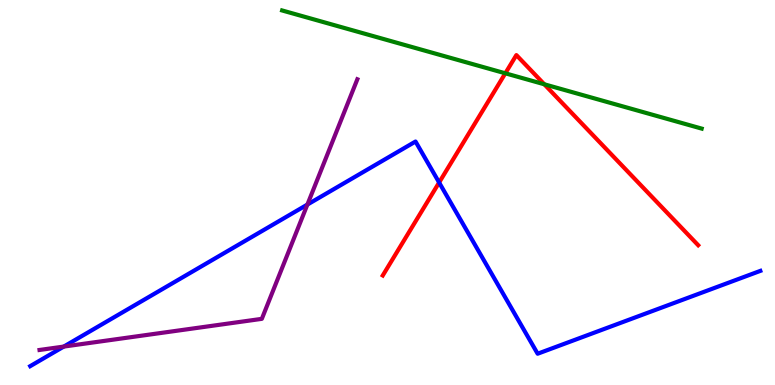[{'lines': ['blue', 'red'], 'intersections': [{'x': 5.67, 'y': 5.26}]}, {'lines': ['green', 'red'], 'intersections': [{'x': 6.52, 'y': 8.1}, {'x': 7.02, 'y': 7.81}]}, {'lines': ['purple', 'red'], 'intersections': []}, {'lines': ['blue', 'green'], 'intersections': []}, {'lines': ['blue', 'purple'], 'intersections': [{'x': 0.823, 'y': 0.998}, {'x': 3.97, 'y': 4.69}]}, {'lines': ['green', 'purple'], 'intersections': []}]